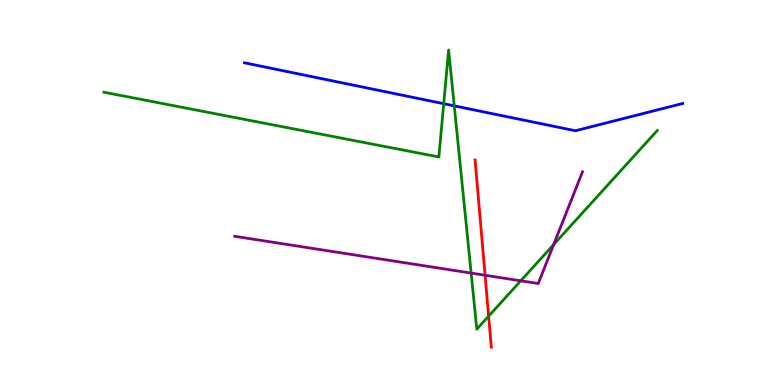[{'lines': ['blue', 'red'], 'intersections': []}, {'lines': ['green', 'red'], 'intersections': [{'x': 6.3, 'y': 1.79}]}, {'lines': ['purple', 'red'], 'intersections': [{'x': 6.26, 'y': 2.85}]}, {'lines': ['blue', 'green'], 'intersections': [{'x': 5.73, 'y': 7.31}, {'x': 5.86, 'y': 7.25}]}, {'lines': ['blue', 'purple'], 'intersections': []}, {'lines': ['green', 'purple'], 'intersections': [{'x': 6.08, 'y': 2.91}, {'x': 6.72, 'y': 2.71}, {'x': 7.14, 'y': 3.65}]}]